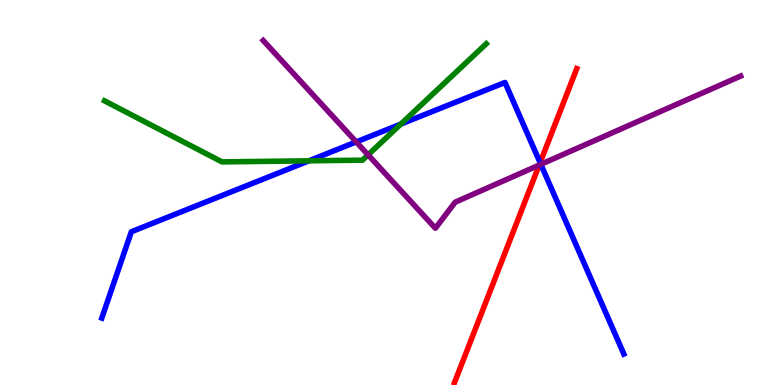[{'lines': ['blue', 'red'], 'intersections': [{'x': 6.97, 'y': 5.77}]}, {'lines': ['green', 'red'], 'intersections': []}, {'lines': ['purple', 'red'], 'intersections': [{'x': 6.96, 'y': 5.71}]}, {'lines': ['blue', 'green'], 'intersections': [{'x': 3.99, 'y': 5.82}, {'x': 5.17, 'y': 6.78}]}, {'lines': ['blue', 'purple'], 'intersections': [{'x': 4.6, 'y': 6.31}, {'x': 6.98, 'y': 5.73}]}, {'lines': ['green', 'purple'], 'intersections': [{'x': 4.75, 'y': 5.98}]}]